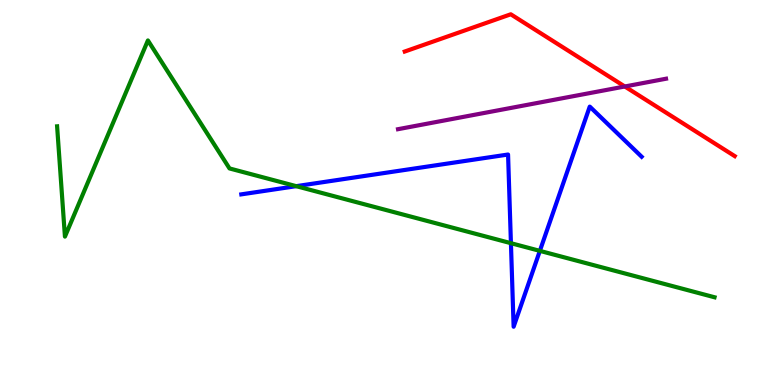[{'lines': ['blue', 'red'], 'intersections': []}, {'lines': ['green', 'red'], 'intersections': []}, {'lines': ['purple', 'red'], 'intersections': [{'x': 8.06, 'y': 7.75}]}, {'lines': ['blue', 'green'], 'intersections': [{'x': 3.82, 'y': 5.16}, {'x': 6.59, 'y': 3.68}, {'x': 6.97, 'y': 3.48}]}, {'lines': ['blue', 'purple'], 'intersections': []}, {'lines': ['green', 'purple'], 'intersections': []}]